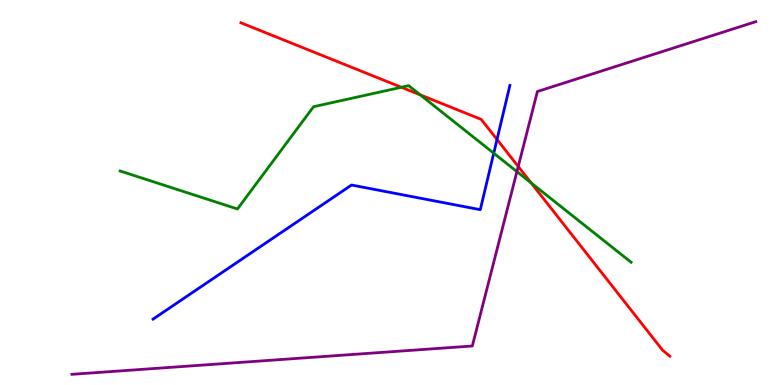[{'lines': ['blue', 'red'], 'intersections': [{'x': 6.41, 'y': 6.38}]}, {'lines': ['green', 'red'], 'intersections': [{'x': 5.18, 'y': 7.73}, {'x': 5.42, 'y': 7.54}, {'x': 6.85, 'y': 5.25}]}, {'lines': ['purple', 'red'], 'intersections': [{'x': 6.69, 'y': 5.68}]}, {'lines': ['blue', 'green'], 'intersections': [{'x': 6.37, 'y': 6.02}]}, {'lines': ['blue', 'purple'], 'intersections': []}, {'lines': ['green', 'purple'], 'intersections': [{'x': 6.67, 'y': 5.54}]}]